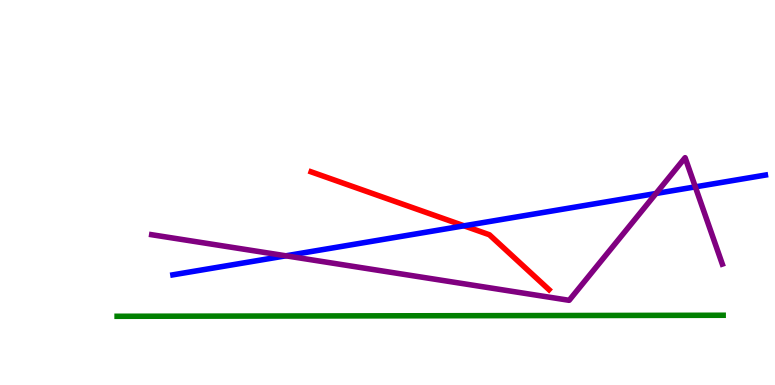[{'lines': ['blue', 'red'], 'intersections': [{'x': 5.99, 'y': 4.13}]}, {'lines': ['green', 'red'], 'intersections': []}, {'lines': ['purple', 'red'], 'intersections': []}, {'lines': ['blue', 'green'], 'intersections': []}, {'lines': ['blue', 'purple'], 'intersections': [{'x': 3.69, 'y': 3.36}, {'x': 8.46, 'y': 4.97}, {'x': 8.97, 'y': 5.15}]}, {'lines': ['green', 'purple'], 'intersections': []}]